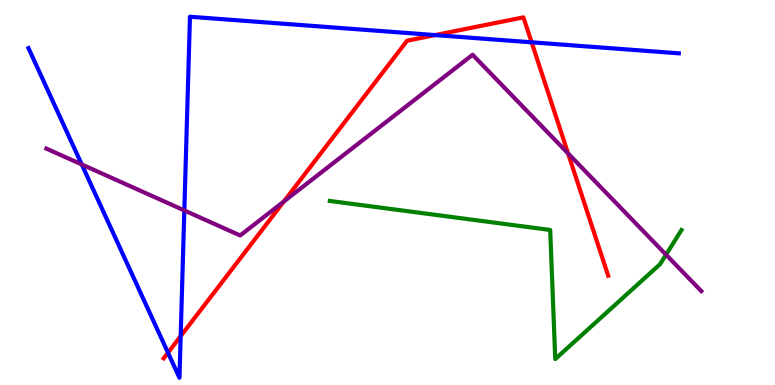[{'lines': ['blue', 'red'], 'intersections': [{'x': 2.17, 'y': 0.839}, {'x': 2.33, 'y': 1.27}, {'x': 5.61, 'y': 9.09}, {'x': 6.86, 'y': 8.9}]}, {'lines': ['green', 'red'], 'intersections': []}, {'lines': ['purple', 'red'], 'intersections': [{'x': 3.66, 'y': 4.77}, {'x': 7.33, 'y': 6.01}]}, {'lines': ['blue', 'green'], 'intersections': []}, {'lines': ['blue', 'purple'], 'intersections': [{'x': 1.05, 'y': 5.73}, {'x': 2.38, 'y': 4.53}]}, {'lines': ['green', 'purple'], 'intersections': [{'x': 8.59, 'y': 3.39}]}]